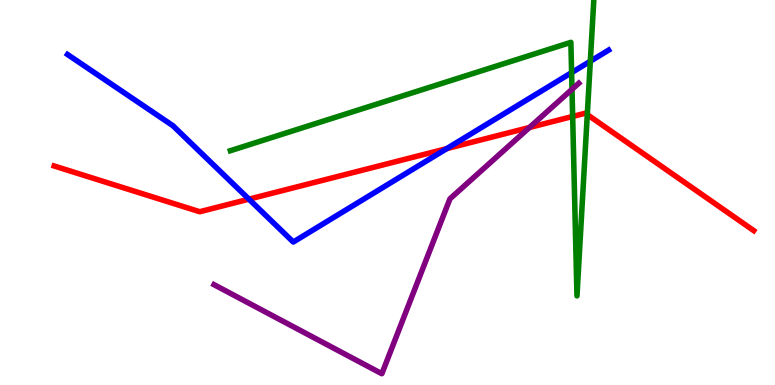[{'lines': ['blue', 'red'], 'intersections': [{'x': 3.21, 'y': 4.83}, {'x': 5.76, 'y': 6.14}]}, {'lines': ['green', 'red'], 'intersections': [{'x': 7.39, 'y': 6.98}, {'x': 7.58, 'y': 7.02}]}, {'lines': ['purple', 'red'], 'intersections': [{'x': 6.83, 'y': 6.69}]}, {'lines': ['blue', 'green'], 'intersections': [{'x': 7.38, 'y': 8.11}, {'x': 7.62, 'y': 8.41}]}, {'lines': ['blue', 'purple'], 'intersections': []}, {'lines': ['green', 'purple'], 'intersections': [{'x': 7.38, 'y': 7.68}]}]